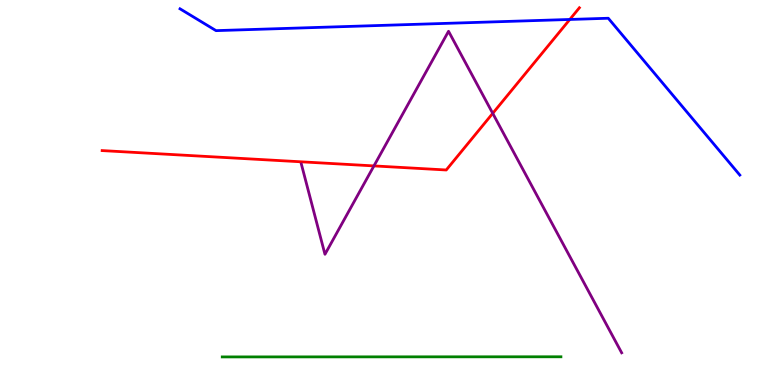[{'lines': ['blue', 'red'], 'intersections': [{'x': 7.35, 'y': 9.49}]}, {'lines': ['green', 'red'], 'intersections': []}, {'lines': ['purple', 'red'], 'intersections': [{'x': 4.83, 'y': 5.69}, {'x': 6.36, 'y': 7.06}]}, {'lines': ['blue', 'green'], 'intersections': []}, {'lines': ['blue', 'purple'], 'intersections': []}, {'lines': ['green', 'purple'], 'intersections': []}]